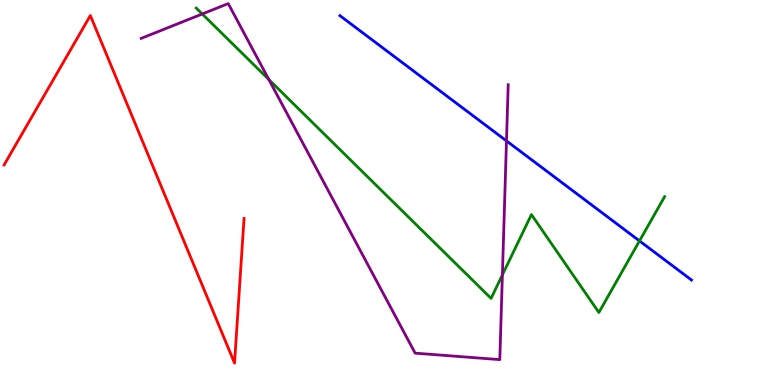[{'lines': ['blue', 'red'], 'intersections': []}, {'lines': ['green', 'red'], 'intersections': []}, {'lines': ['purple', 'red'], 'intersections': []}, {'lines': ['blue', 'green'], 'intersections': [{'x': 8.25, 'y': 3.74}]}, {'lines': ['blue', 'purple'], 'intersections': [{'x': 6.54, 'y': 6.34}]}, {'lines': ['green', 'purple'], 'intersections': [{'x': 2.61, 'y': 9.64}, {'x': 3.47, 'y': 7.93}, {'x': 6.48, 'y': 2.86}]}]